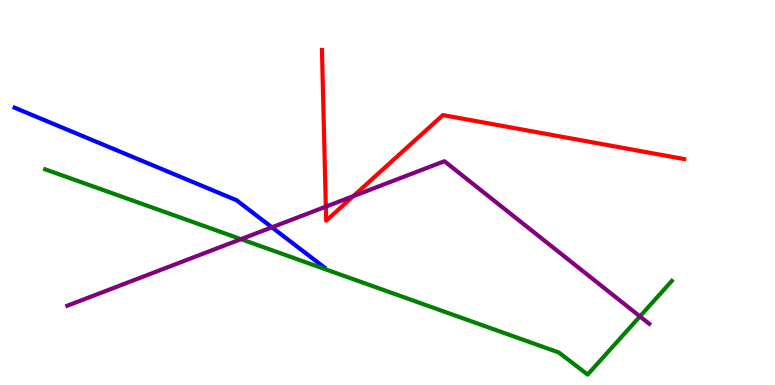[{'lines': ['blue', 'red'], 'intersections': []}, {'lines': ['green', 'red'], 'intersections': []}, {'lines': ['purple', 'red'], 'intersections': [{'x': 4.2, 'y': 4.63}, {'x': 4.56, 'y': 4.91}]}, {'lines': ['blue', 'green'], 'intersections': []}, {'lines': ['blue', 'purple'], 'intersections': [{'x': 3.51, 'y': 4.1}]}, {'lines': ['green', 'purple'], 'intersections': [{'x': 3.11, 'y': 3.79}, {'x': 8.26, 'y': 1.78}]}]